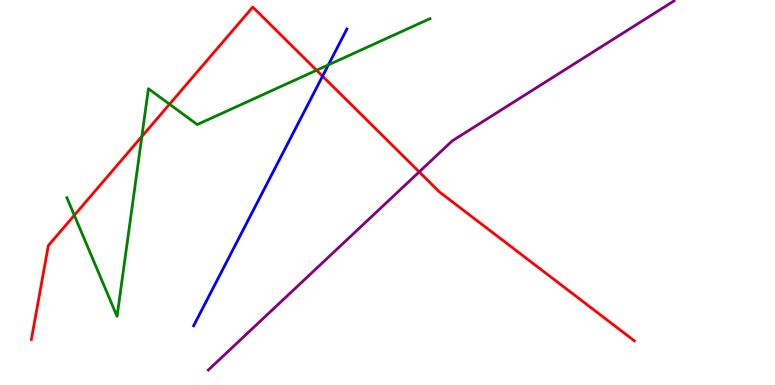[{'lines': ['blue', 'red'], 'intersections': [{'x': 4.16, 'y': 8.02}]}, {'lines': ['green', 'red'], 'intersections': [{'x': 0.959, 'y': 4.41}, {'x': 1.83, 'y': 6.46}, {'x': 2.19, 'y': 7.29}, {'x': 4.08, 'y': 8.18}]}, {'lines': ['purple', 'red'], 'intersections': [{'x': 5.41, 'y': 5.54}]}, {'lines': ['blue', 'green'], 'intersections': [{'x': 4.24, 'y': 8.31}]}, {'lines': ['blue', 'purple'], 'intersections': []}, {'lines': ['green', 'purple'], 'intersections': []}]